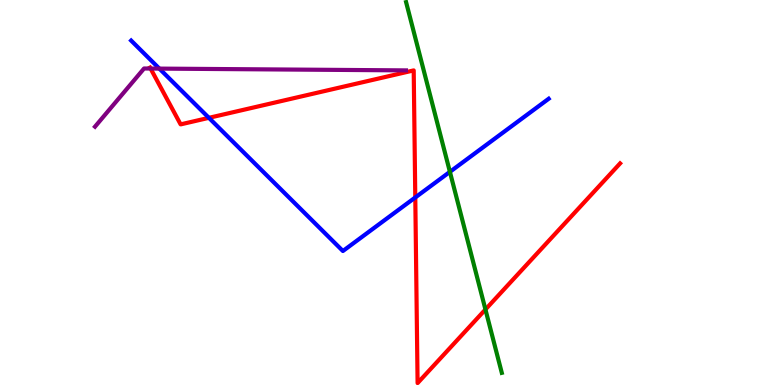[{'lines': ['blue', 'red'], 'intersections': [{'x': 2.7, 'y': 6.94}, {'x': 5.36, 'y': 4.87}]}, {'lines': ['green', 'red'], 'intersections': [{'x': 6.26, 'y': 1.96}]}, {'lines': ['purple', 'red'], 'intersections': [{'x': 1.94, 'y': 8.22}]}, {'lines': ['blue', 'green'], 'intersections': [{'x': 5.81, 'y': 5.54}]}, {'lines': ['blue', 'purple'], 'intersections': [{'x': 2.06, 'y': 8.22}]}, {'lines': ['green', 'purple'], 'intersections': []}]